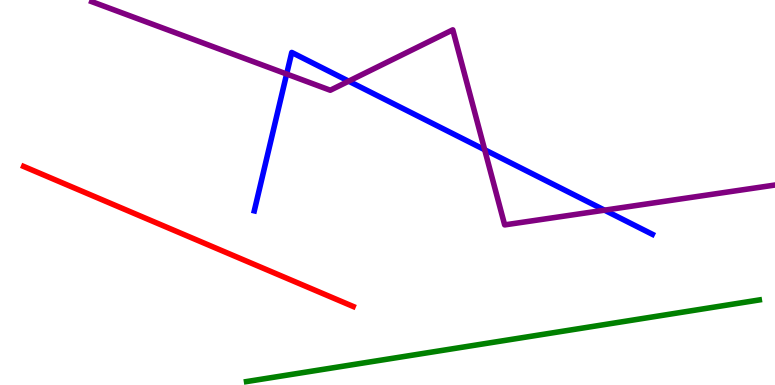[{'lines': ['blue', 'red'], 'intersections': []}, {'lines': ['green', 'red'], 'intersections': []}, {'lines': ['purple', 'red'], 'intersections': []}, {'lines': ['blue', 'green'], 'intersections': []}, {'lines': ['blue', 'purple'], 'intersections': [{'x': 3.7, 'y': 8.08}, {'x': 4.5, 'y': 7.89}, {'x': 6.25, 'y': 6.11}, {'x': 7.8, 'y': 4.54}]}, {'lines': ['green', 'purple'], 'intersections': []}]